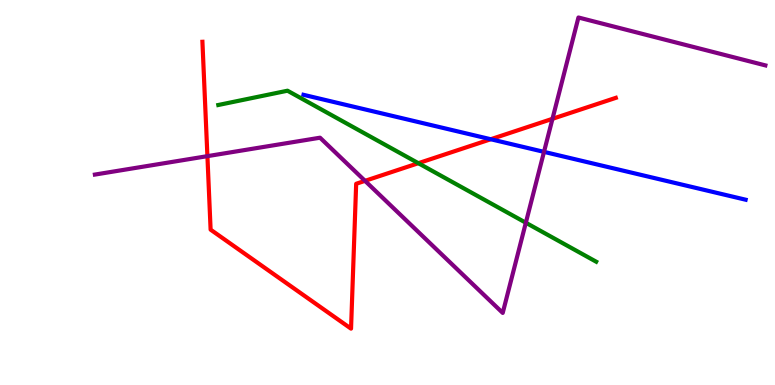[{'lines': ['blue', 'red'], 'intersections': [{'x': 6.33, 'y': 6.38}]}, {'lines': ['green', 'red'], 'intersections': [{'x': 5.4, 'y': 5.76}]}, {'lines': ['purple', 'red'], 'intersections': [{'x': 2.68, 'y': 5.94}, {'x': 4.71, 'y': 5.3}, {'x': 7.13, 'y': 6.91}]}, {'lines': ['blue', 'green'], 'intersections': []}, {'lines': ['blue', 'purple'], 'intersections': [{'x': 7.02, 'y': 6.06}]}, {'lines': ['green', 'purple'], 'intersections': [{'x': 6.79, 'y': 4.21}]}]